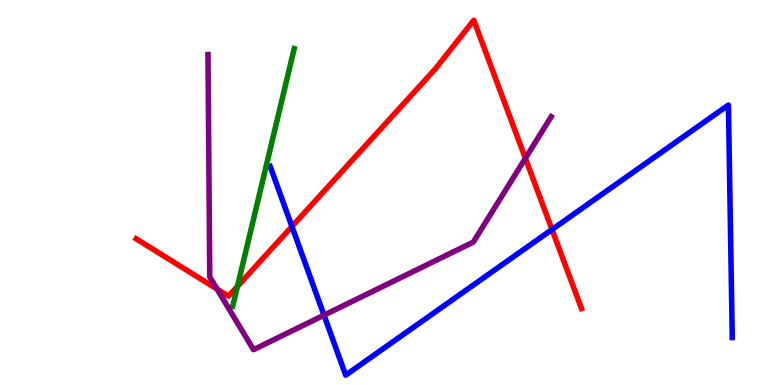[{'lines': ['blue', 'red'], 'intersections': [{'x': 3.77, 'y': 4.12}, {'x': 7.12, 'y': 4.04}]}, {'lines': ['green', 'red'], 'intersections': [{'x': 3.06, 'y': 2.56}]}, {'lines': ['purple', 'red'], 'intersections': [{'x': 2.8, 'y': 2.49}, {'x': 6.78, 'y': 5.89}]}, {'lines': ['blue', 'green'], 'intersections': []}, {'lines': ['blue', 'purple'], 'intersections': [{'x': 4.18, 'y': 1.81}]}, {'lines': ['green', 'purple'], 'intersections': []}]